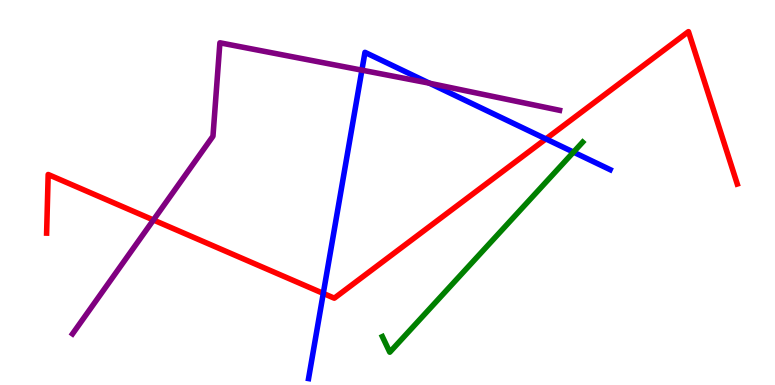[{'lines': ['blue', 'red'], 'intersections': [{'x': 4.17, 'y': 2.38}, {'x': 7.04, 'y': 6.39}]}, {'lines': ['green', 'red'], 'intersections': []}, {'lines': ['purple', 'red'], 'intersections': [{'x': 1.98, 'y': 4.29}]}, {'lines': ['blue', 'green'], 'intersections': [{'x': 7.4, 'y': 6.05}]}, {'lines': ['blue', 'purple'], 'intersections': [{'x': 4.67, 'y': 8.18}, {'x': 5.54, 'y': 7.84}]}, {'lines': ['green', 'purple'], 'intersections': []}]